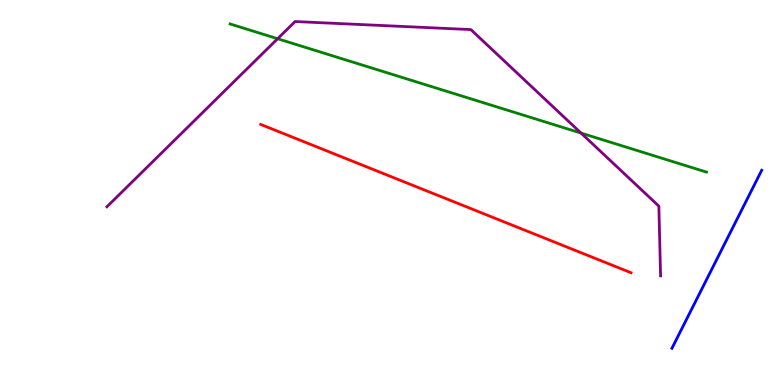[{'lines': ['blue', 'red'], 'intersections': []}, {'lines': ['green', 'red'], 'intersections': []}, {'lines': ['purple', 'red'], 'intersections': []}, {'lines': ['blue', 'green'], 'intersections': []}, {'lines': ['blue', 'purple'], 'intersections': []}, {'lines': ['green', 'purple'], 'intersections': [{'x': 3.58, 'y': 8.99}, {'x': 7.5, 'y': 6.54}]}]